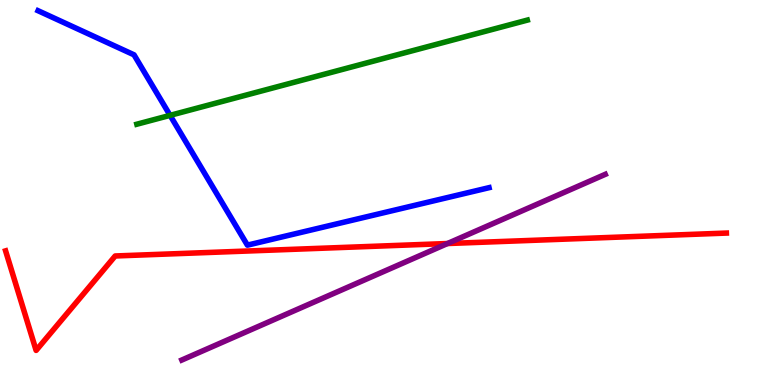[{'lines': ['blue', 'red'], 'intersections': []}, {'lines': ['green', 'red'], 'intersections': []}, {'lines': ['purple', 'red'], 'intersections': [{'x': 5.77, 'y': 3.67}]}, {'lines': ['blue', 'green'], 'intersections': [{'x': 2.19, 'y': 7.0}]}, {'lines': ['blue', 'purple'], 'intersections': []}, {'lines': ['green', 'purple'], 'intersections': []}]